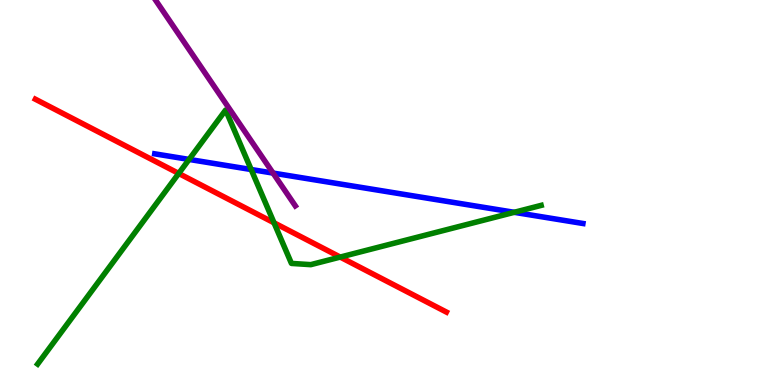[{'lines': ['blue', 'red'], 'intersections': []}, {'lines': ['green', 'red'], 'intersections': [{'x': 2.31, 'y': 5.49}, {'x': 3.54, 'y': 4.21}, {'x': 4.39, 'y': 3.32}]}, {'lines': ['purple', 'red'], 'intersections': []}, {'lines': ['blue', 'green'], 'intersections': [{'x': 2.44, 'y': 5.86}, {'x': 3.24, 'y': 5.6}, {'x': 6.64, 'y': 4.49}]}, {'lines': ['blue', 'purple'], 'intersections': [{'x': 3.52, 'y': 5.5}]}, {'lines': ['green', 'purple'], 'intersections': []}]